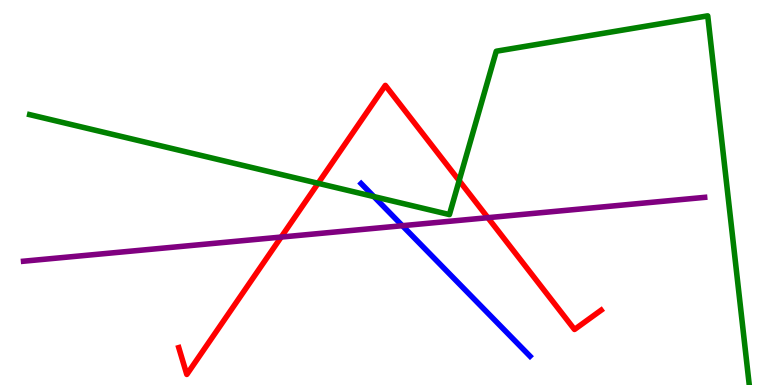[{'lines': ['blue', 'red'], 'intersections': []}, {'lines': ['green', 'red'], 'intersections': [{'x': 4.1, 'y': 5.24}, {'x': 5.92, 'y': 5.31}]}, {'lines': ['purple', 'red'], 'intersections': [{'x': 3.63, 'y': 3.84}, {'x': 6.3, 'y': 4.35}]}, {'lines': ['blue', 'green'], 'intersections': [{'x': 4.82, 'y': 4.89}]}, {'lines': ['blue', 'purple'], 'intersections': [{'x': 5.19, 'y': 4.14}]}, {'lines': ['green', 'purple'], 'intersections': []}]